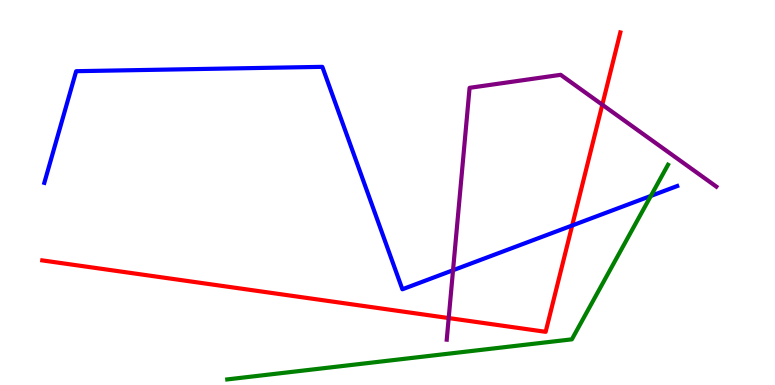[{'lines': ['blue', 'red'], 'intersections': [{'x': 7.38, 'y': 4.14}]}, {'lines': ['green', 'red'], 'intersections': []}, {'lines': ['purple', 'red'], 'intersections': [{'x': 5.79, 'y': 1.74}, {'x': 7.77, 'y': 7.28}]}, {'lines': ['blue', 'green'], 'intersections': [{'x': 8.4, 'y': 4.91}]}, {'lines': ['blue', 'purple'], 'intersections': [{'x': 5.85, 'y': 2.98}]}, {'lines': ['green', 'purple'], 'intersections': []}]